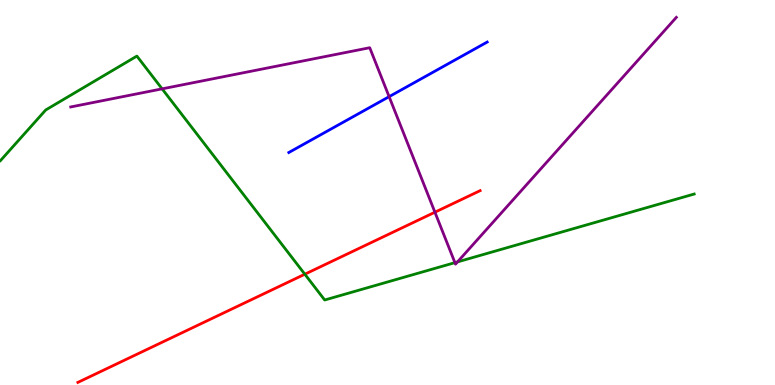[{'lines': ['blue', 'red'], 'intersections': []}, {'lines': ['green', 'red'], 'intersections': [{'x': 3.93, 'y': 2.88}]}, {'lines': ['purple', 'red'], 'intersections': [{'x': 5.61, 'y': 4.49}]}, {'lines': ['blue', 'green'], 'intersections': []}, {'lines': ['blue', 'purple'], 'intersections': [{'x': 5.02, 'y': 7.49}]}, {'lines': ['green', 'purple'], 'intersections': [{'x': 2.09, 'y': 7.69}, {'x': 5.87, 'y': 3.18}, {'x': 5.9, 'y': 3.2}]}]